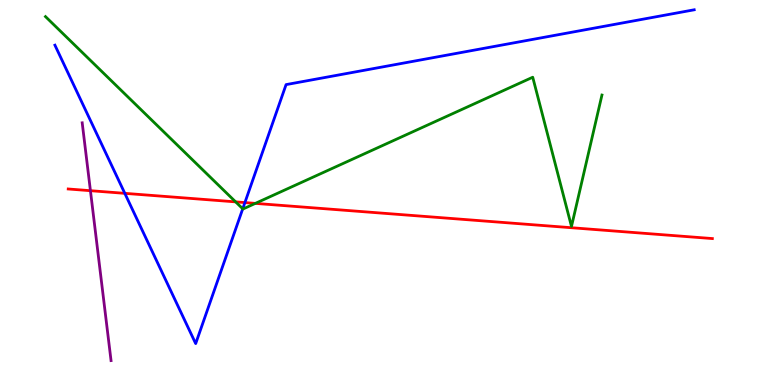[{'lines': ['blue', 'red'], 'intersections': [{'x': 1.61, 'y': 4.98}, {'x': 3.16, 'y': 4.74}]}, {'lines': ['green', 'red'], 'intersections': [{'x': 3.04, 'y': 4.76}, {'x': 3.29, 'y': 4.72}]}, {'lines': ['purple', 'red'], 'intersections': [{'x': 1.17, 'y': 5.05}]}, {'lines': ['blue', 'green'], 'intersections': [{'x': 3.13, 'y': 4.58}]}, {'lines': ['blue', 'purple'], 'intersections': []}, {'lines': ['green', 'purple'], 'intersections': []}]